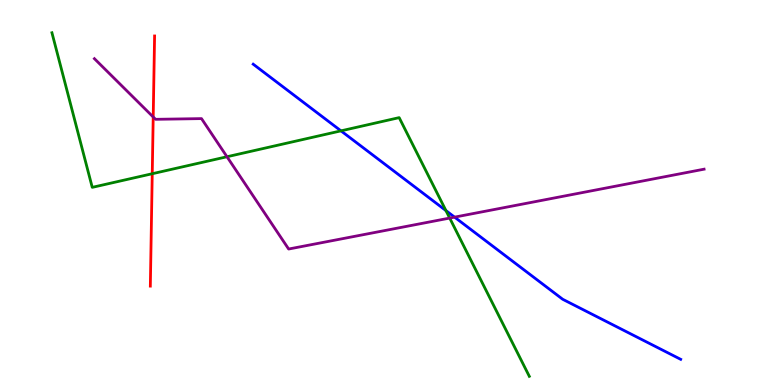[{'lines': ['blue', 'red'], 'intersections': []}, {'lines': ['green', 'red'], 'intersections': [{'x': 1.96, 'y': 5.49}]}, {'lines': ['purple', 'red'], 'intersections': [{'x': 1.98, 'y': 6.96}]}, {'lines': ['blue', 'green'], 'intersections': [{'x': 4.4, 'y': 6.6}, {'x': 5.75, 'y': 4.53}]}, {'lines': ['blue', 'purple'], 'intersections': [{'x': 5.87, 'y': 4.36}]}, {'lines': ['green', 'purple'], 'intersections': [{'x': 2.93, 'y': 5.93}, {'x': 5.8, 'y': 4.34}]}]